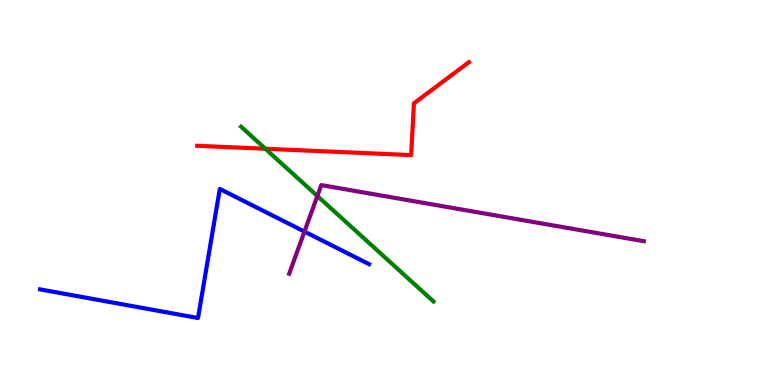[{'lines': ['blue', 'red'], 'intersections': []}, {'lines': ['green', 'red'], 'intersections': [{'x': 3.42, 'y': 6.14}]}, {'lines': ['purple', 'red'], 'intersections': []}, {'lines': ['blue', 'green'], 'intersections': []}, {'lines': ['blue', 'purple'], 'intersections': [{'x': 3.93, 'y': 3.98}]}, {'lines': ['green', 'purple'], 'intersections': [{'x': 4.1, 'y': 4.91}]}]